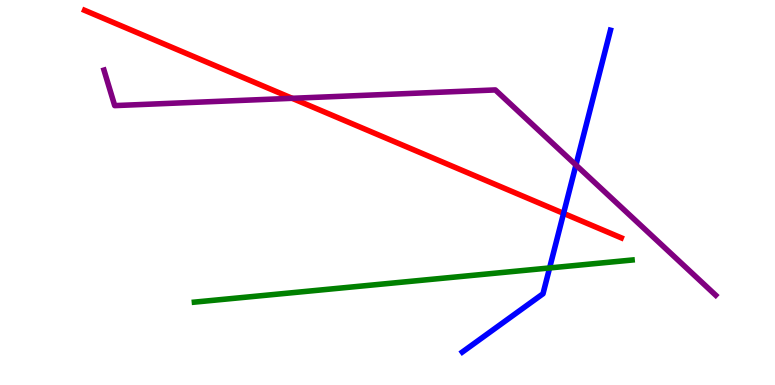[{'lines': ['blue', 'red'], 'intersections': [{'x': 7.27, 'y': 4.46}]}, {'lines': ['green', 'red'], 'intersections': []}, {'lines': ['purple', 'red'], 'intersections': [{'x': 3.77, 'y': 7.45}]}, {'lines': ['blue', 'green'], 'intersections': [{'x': 7.09, 'y': 3.04}]}, {'lines': ['blue', 'purple'], 'intersections': [{'x': 7.43, 'y': 5.71}]}, {'lines': ['green', 'purple'], 'intersections': []}]